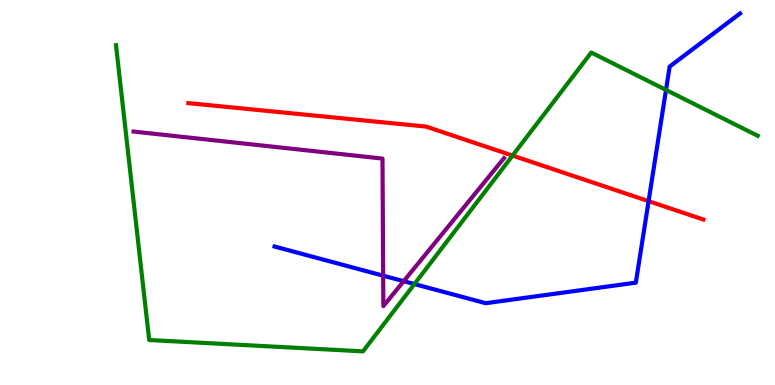[{'lines': ['blue', 'red'], 'intersections': [{'x': 8.37, 'y': 4.78}]}, {'lines': ['green', 'red'], 'intersections': [{'x': 6.61, 'y': 5.96}]}, {'lines': ['purple', 'red'], 'intersections': []}, {'lines': ['blue', 'green'], 'intersections': [{'x': 5.35, 'y': 2.62}, {'x': 8.59, 'y': 7.66}]}, {'lines': ['blue', 'purple'], 'intersections': [{'x': 4.94, 'y': 2.84}, {'x': 5.21, 'y': 2.7}]}, {'lines': ['green', 'purple'], 'intersections': []}]